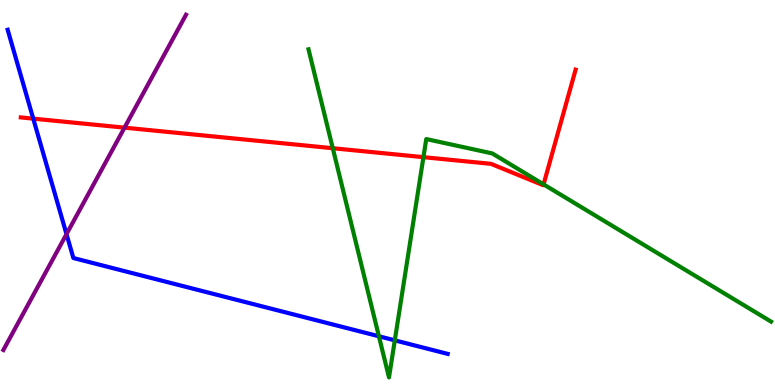[{'lines': ['blue', 'red'], 'intersections': [{'x': 0.429, 'y': 6.92}]}, {'lines': ['green', 'red'], 'intersections': [{'x': 4.29, 'y': 6.15}, {'x': 5.46, 'y': 5.92}, {'x': 7.01, 'y': 5.21}]}, {'lines': ['purple', 'red'], 'intersections': [{'x': 1.61, 'y': 6.68}]}, {'lines': ['blue', 'green'], 'intersections': [{'x': 4.89, 'y': 1.27}, {'x': 5.09, 'y': 1.16}]}, {'lines': ['blue', 'purple'], 'intersections': [{'x': 0.858, 'y': 3.92}]}, {'lines': ['green', 'purple'], 'intersections': []}]